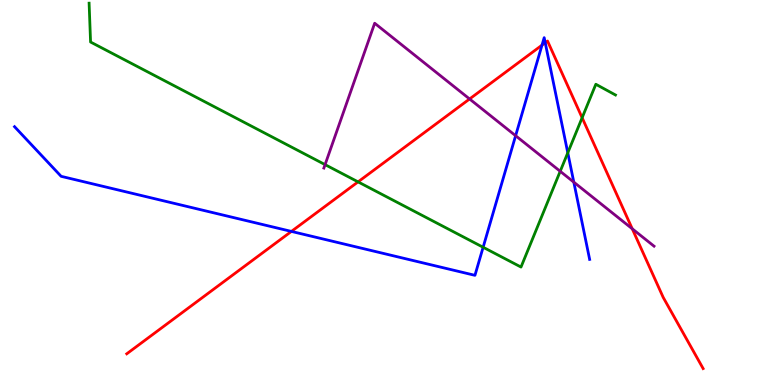[{'lines': ['blue', 'red'], 'intersections': [{'x': 3.76, 'y': 3.99}, {'x': 6.99, 'y': 8.83}, {'x': 7.04, 'y': 8.89}]}, {'lines': ['green', 'red'], 'intersections': [{'x': 4.62, 'y': 5.28}, {'x': 7.51, 'y': 6.94}]}, {'lines': ['purple', 'red'], 'intersections': [{'x': 6.06, 'y': 7.43}, {'x': 8.16, 'y': 4.06}]}, {'lines': ['blue', 'green'], 'intersections': [{'x': 6.23, 'y': 3.58}, {'x': 7.33, 'y': 6.03}]}, {'lines': ['blue', 'purple'], 'intersections': [{'x': 6.65, 'y': 6.47}, {'x': 7.4, 'y': 5.27}]}, {'lines': ['green', 'purple'], 'intersections': [{'x': 4.19, 'y': 5.72}, {'x': 7.23, 'y': 5.55}]}]